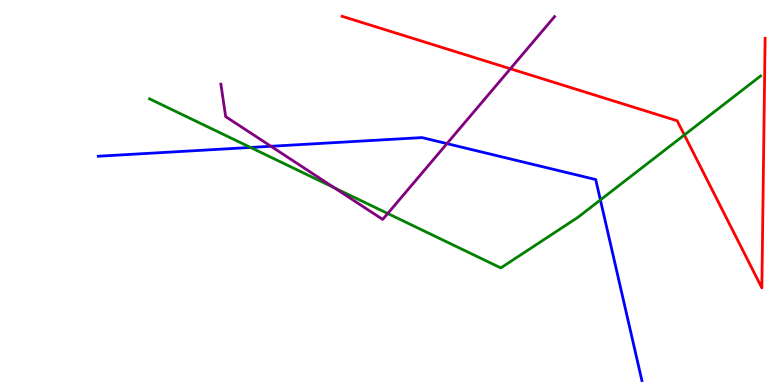[{'lines': ['blue', 'red'], 'intersections': []}, {'lines': ['green', 'red'], 'intersections': [{'x': 8.83, 'y': 6.49}]}, {'lines': ['purple', 'red'], 'intersections': [{'x': 6.59, 'y': 8.21}]}, {'lines': ['blue', 'green'], 'intersections': [{'x': 3.23, 'y': 6.17}, {'x': 7.75, 'y': 4.81}]}, {'lines': ['blue', 'purple'], 'intersections': [{'x': 3.5, 'y': 6.2}, {'x': 5.77, 'y': 6.27}]}, {'lines': ['green', 'purple'], 'intersections': [{'x': 4.32, 'y': 5.12}, {'x': 5.0, 'y': 4.45}]}]